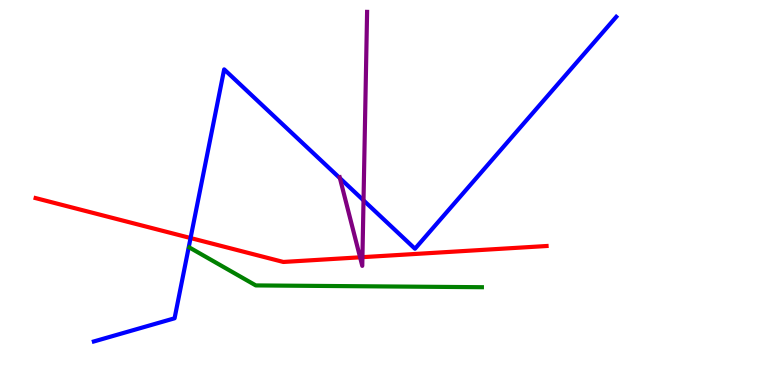[{'lines': ['blue', 'red'], 'intersections': [{'x': 2.46, 'y': 3.82}]}, {'lines': ['green', 'red'], 'intersections': []}, {'lines': ['purple', 'red'], 'intersections': [{'x': 4.65, 'y': 3.32}, {'x': 4.68, 'y': 3.32}]}, {'lines': ['blue', 'green'], 'intersections': []}, {'lines': ['blue', 'purple'], 'intersections': [{'x': 4.39, 'y': 5.37}, {'x': 4.69, 'y': 4.8}]}, {'lines': ['green', 'purple'], 'intersections': []}]